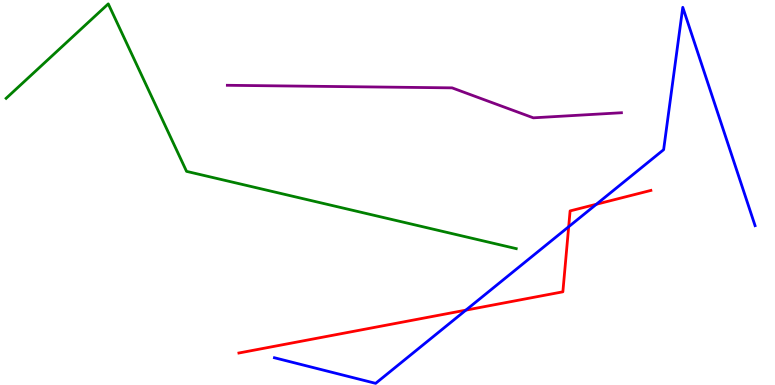[{'lines': ['blue', 'red'], 'intersections': [{'x': 6.01, 'y': 1.94}, {'x': 7.34, 'y': 4.11}, {'x': 7.7, 'y': 4.69}]}, {'lines': ['green', 'red'], 'intersections': []}, {'lines': ['purple', 'red'], 'intersections': []}, {'lines': ['blue', 'green'], 'intersections': []}, {'lines': ['blue', 'purple'], 'intersections': []}, {'lines': ['green', 'purple'], 'intersections': []}]